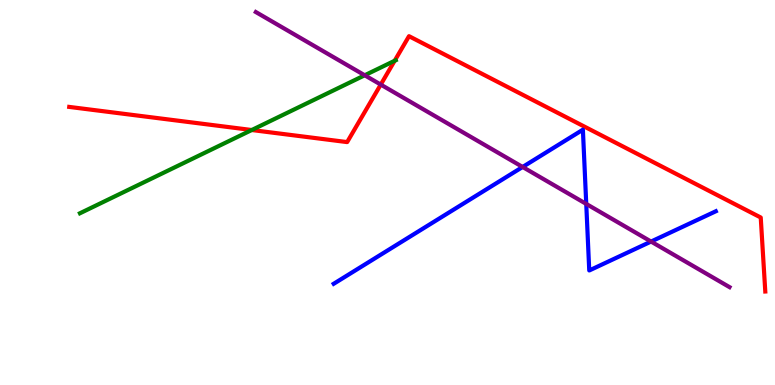[{'lines': ['blue', 'red'], 'intersections': []}, {'lines': ['green', 'red'], 'intersections': [{'x': 3.25, 'y': 6.62}, {'x': 5.09, 'y': 8.42}]}, {'lines': ['purple', 'red'], 'intersections': [{'x': 4.91, 'y': 7.8}]}, {'lines': ['blue', 'green'], 'intersections': []}, {'lines': ['blue', 'purple'], 'intersections': [{'x': 6.74, 'y': 5.66}, {'x': 7.56, 'y': 4.7}, {'x': 8.4, 'y': 3.73}]}, {'lines': ['green', 'purple'], 'intersections': [{'x': 4.71, 'y': 8.04}]}]